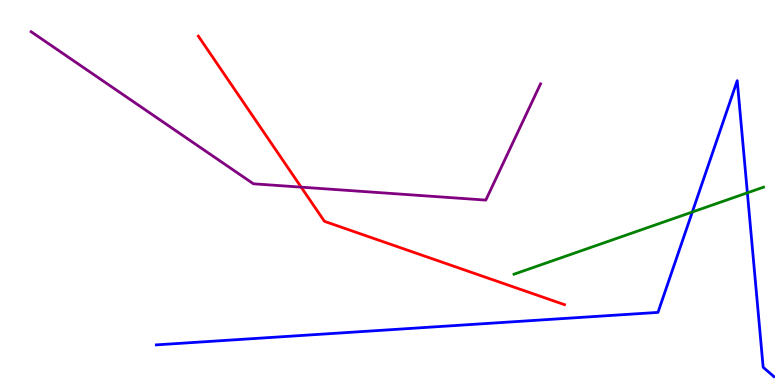[{'lines': ['blue', 'red'], 'intersections': []}, {'lines': ['green', 'red'], 'intersections': []}, {'lines': ['purple', 'red'], 'intersections': [{'x': 3.89, 'y': 5.14}]}, {'lines': ['blue', 'green'], 'intersections': [{'x': 8.93, 'y': 4.49}, {'x': 9.64, 'y': 4.99}]}, {'lines': ['blue', 'purple'], 'intersections': []}, {'lines': ['green', 'purple'], 'intersections': []}]